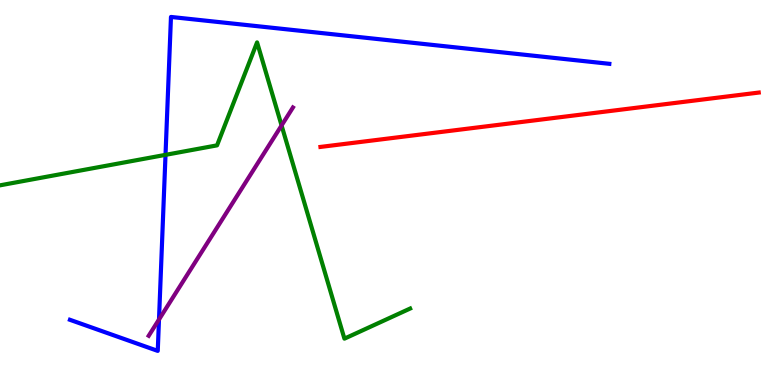[{'lines': ['blue', 'red'], 'intersections': []}, {'lines': ['green', 'red'], 'intersections': []}, {'lines': ['purple', 'red'], 'intersections': []}, {'lines': ['blue', 'green'], 'intersections': [{'x': 2.14, 'y': 5.98}]}, {'lines': ['blue', 'purple'], 'intersections': [{'x': 2.05, 'y': 1.7}]}, {'lines': ['green', 'purple'], 'intersections': [{'x': 3.63, 'y': 6.74}]}]